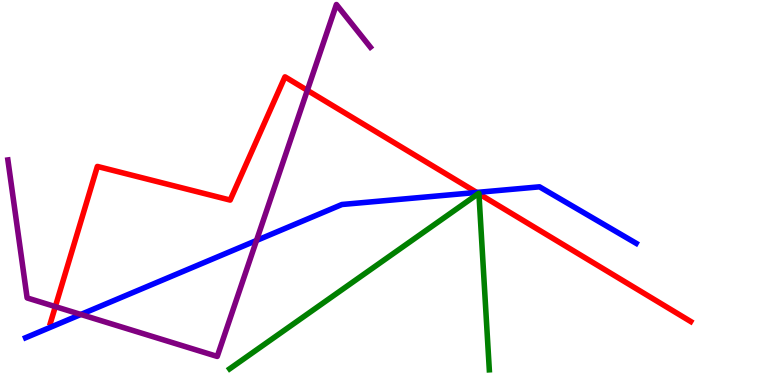[{'lines': ['blue', 'red'], 'intersections': [{'x': 6.15, 'y': 5.0}]}, {'lines': ['green', 'red'], 'intersections': [{'x': 6.17, 'y': 4.97}, {'x': 6.18, 'y': 4.97}]}, {'lines': ['purple', 'red'], 'intersections': [{'x': 0.714, 'y': 2.04}, {'x': 3.97, 'y': 7.65}]}, {'lines': ['blue', 'green'], 'intersections': []}, {'lines': ['blue', 'purple'], 'intersections': [{'x': 1.04, 'y': 1.83}, {'x': 3.31, 'y': 3.75}]}, {'lines': ['green', 'purple'], 'intersections': []}]